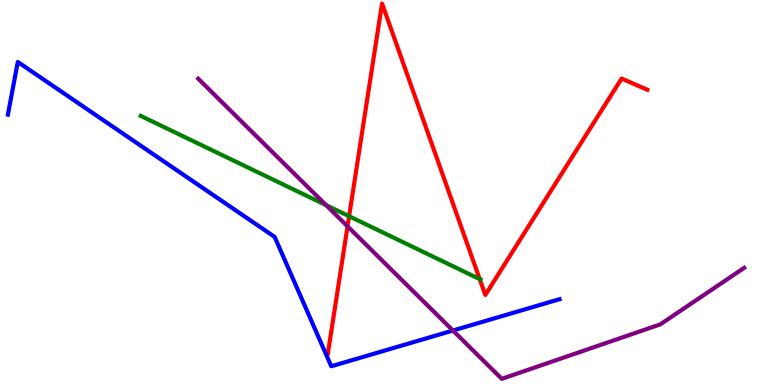[{'lines': ['blue', 'red'], 'intersections': []}, {'lines': ['green', 'red'], 'intersections': [{'x': 4.5, 'y': 4.38}, {'x': 6.19, 'y': 2.75}]}, {'lines': ['purple', 'red'], 'intersections': [{'x': 4.48, 'y': 4.12}]}, {'lines': ['blue', 'green'], 'intersections': []}, {'lines': ['blue', 'purple'], 'intersections': [{'x': 5.84, 'y': 1.41}]}, {'lines': ['green', 'purple'], 'intersections': [{'x': 4.21, 'y': 4.67}]}]